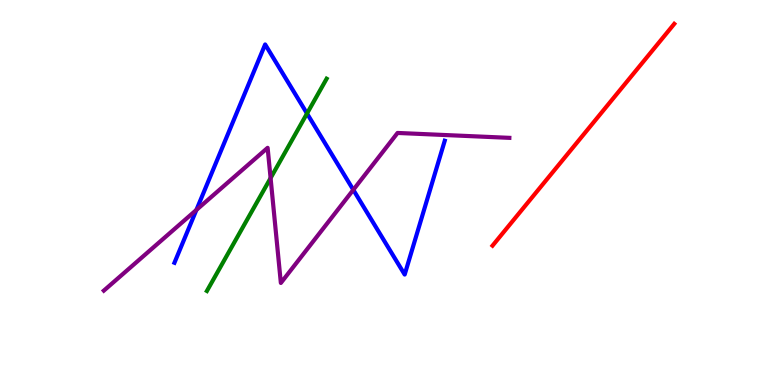[{'lines': ['blue', 'red'], 'intersections': []}, {'lines': ['green', 'red'], 'intersections': []}, {'lines': ['purple', 'red'], 'intersections': []}, {'lines': ['blue', 'green'], 'intersections': [{'x': 3.96, 'y': 7.05}]}, {'lines': ['blue', 'purple'], 'intersections': [{'x': 2.53, 'y': 4.55}, {'x': 4.56, 'y': 5.07}]}, {'lines': ['green', 'purple'], 'intersections': [{'x': 3.49, 'y': 5.37}]}]